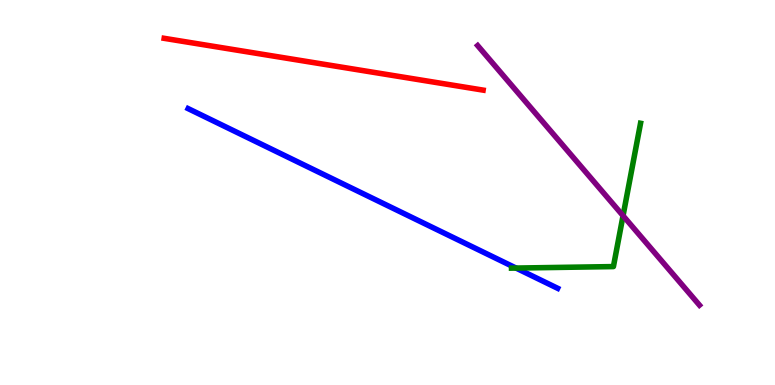[{'lines': ['blue', 'red'], 'intersections': []}, {'lines': ['green', 'red'], 'intersections': []}, {'lines': ['purple', 'red'], 'intersections': []}, {'lines': ['blue', 'green'], 'intersections': [{'x': 6.66, 'y': 3.04}]}, {'lines': ['blue', 'purple'], 'intersections': []}, {'lines': ['green', 'purple'], 'intersections': [{'x': 8.04, 'y': 4.4}]}]